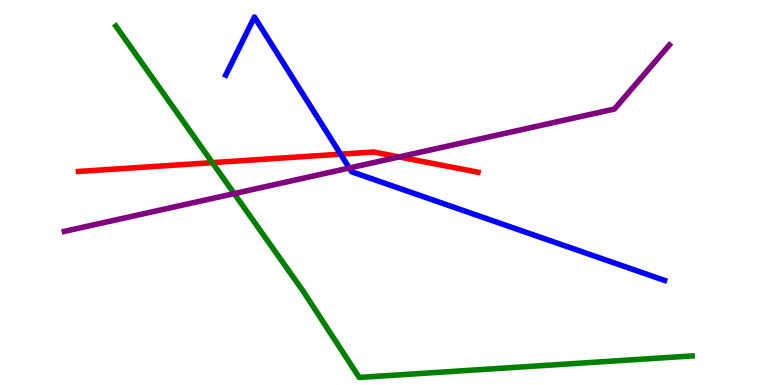[{'lines': ['blue', 'red'], 'intersections': [{'x': 4.39, 'y': 6.0}]}, {'lines': ['green', 'red'], 'intersections': [{'x': 2.74, 'y': 5.78}]}, {'lines': ['purple', 'red'], 'intersections': [{'x': 5.15, 'y': 5.92}]}, {'lines': ['blue', 'green'], 'intersections': []}, {'lines': ['blue', 'purple'], 'intersections': [{'x': 4.51, 'y': 5.64}]}, {'lines': ['green', 'purple'], 'intersections': [{'x': 3.02, 'y': 4.97}]}]